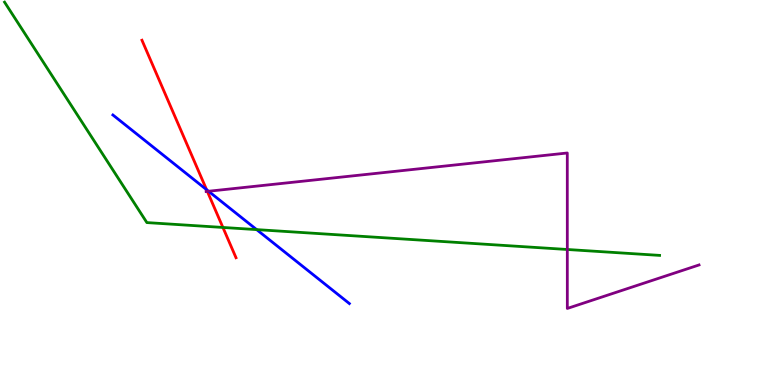[{'lines': ['blue', 'red'], 'intersections': [{'x': 2.67, 'y': 5.07}]}, {'lines': ['green', 'red'], 'intersections': [{'x': 2.88, 'y': 4.09}]}, {'lines': ['purple', 'red'], 'intersections': [{'x': 2.68, 'y': 5.03}]}, {'lines': ['blue', 'green'], 'intersections': [{'x': 3.31, 'y': 4.04}]}, {'lines': ['blue', 'purple'], 'intersections': [{'x': 2.69, 'y': 5.03}]}, {'lines': ['green', 'purple'], 'intersections': [{'x': 7.32, 'y': 3.52}]}]